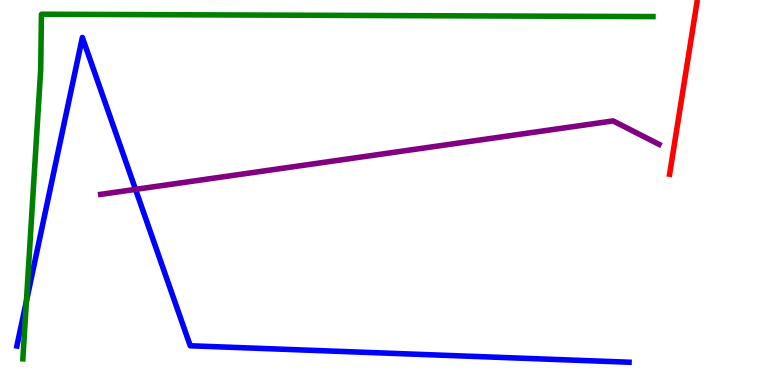[{'lines': ['blue', 'red'], 'intersections': []}, {'lines': ['green', 'red'], 'intersections': []}, {'lines': ['purple', 'red'], 'intersections': []}, {'lines': ['blue', 'green'], 'intersections': [{'x': 0.341, 'y': 2.18}]}, {'lines': ['blue', 'purple'], 'intersections': [{'x': 1.75, 'y': 5.08}]}, {'lines': ['green', 'purple'], 'intersections': []}]